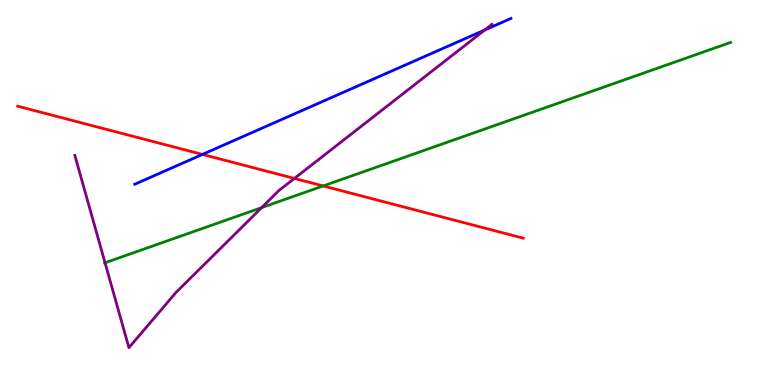[{'lines': ['blue', 'red'], 'intersections': [{'x': 2.61, 'y': 5.99}]}, {'lines': ['green', 'red'], 'intersections': [{'x': 4.17, 'y': 5.17}]}, {'lines': ['purple', 'red'], 'intersections': [{'x': 3.8, 'y': 5.37}]}, {'lines': ['blue', 'green'], 'intersections': []}, {'lines': ['blue', 'purple'], 'intersections': [{'x': 6.25, 'y': 9.22}]}, {'lines': ['green', 'purple'], 'intersections': [{'x': 1.36, 'y': 3.17}, {'x': 3.38, 'y': 4.61}]}]